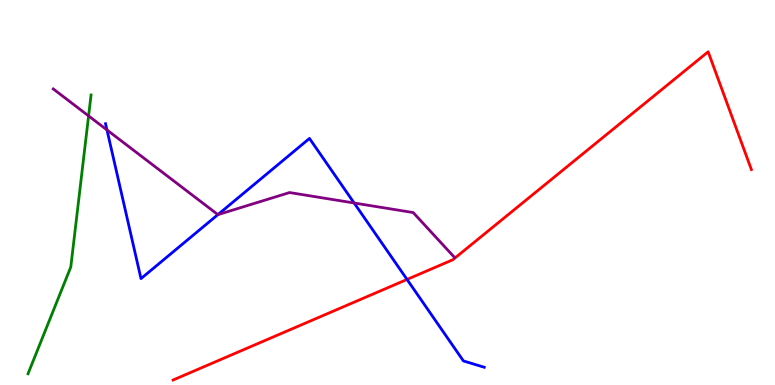[{'lines': ['blue', 'red'], 'intersections': [{'x': 5.25, 'y': 2.74}]}, {'lines': ['green', 'red'], 'intersections': []}, {'lines': ['purple', 'red'], 'intersections': []}, {'lines': ['blue', 'green'], 'intersections': []}, {'lines': ['blue', 'purple'], 'intersections': [{'x': 1.38, 'y': 6.62}, {'x': 2.81, 'y': 4.43}, {'x': 4.57, 'y': 4.73}]}, {'lines': ['green', 'purple'], 'intersections': [{'x': 1.14, 'y': 6.99}]}]